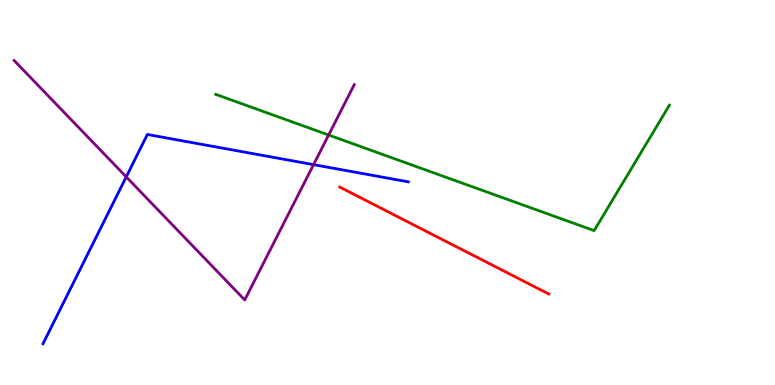[{'lines': ['blue', 'red'], 'intersections': []}, {'lines': ['green', 'red'], 'intersections': []}, {'lines': ['purple', 'red'], 'intersections': []}, {'lines': ['blue', 'green'], 'intersections': []}, {'lines': ['blue', 'purple'], 'intersections': [{'x': 1.63, 'y': 5.41}, {'x': 4.05, 'y': 5.72}]}, {'lines': ['green', 'purple'], 'intersections': [{'x': 4.24, 'y': 6.49}]}]